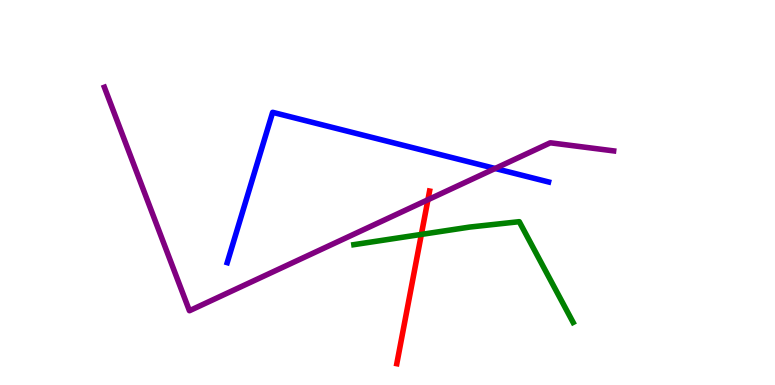[{'lines': ['blue', 'red'], 'intersections': []}, {'lines': ['green', 'red'], 'intersections': [{'x': 5.44, 'y': 3.91}]}, {'lines': ['purple', 'red'], 'intersections': [{'x': 5.52, 'y': 4.81}]}, {'lines': ['blue', 'green'], 'intersections': []}, {'lines': ['blue', 'purple'], 'intersections': [{'x': 6.39, 'y': 5.62}]}, {'lines': ['green', 'purple'], 'intersections': []}]